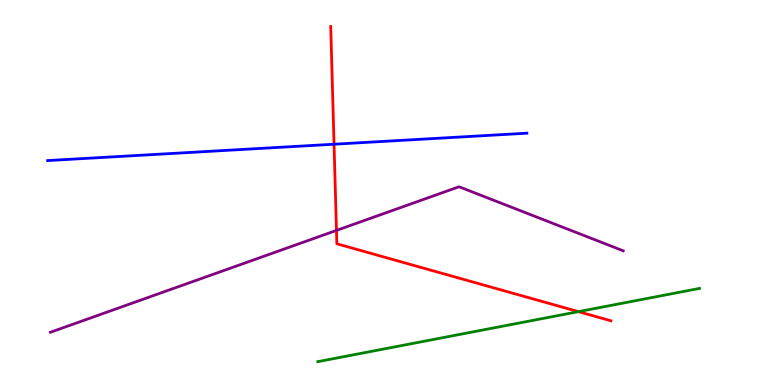[{'lines': ['blue', 'red'], 'intersections': [{'x': 4.31, 'y': 6.25}]}, {'lines': ['green', 'red'], 'intersections': [{'x': 7.46, 'y': 1.91}]}, {'lines': ['purple', 'red'], 'intersections': [{'x': 4.34, 'y': 4.02}]}, {'lines': ['blue', 'green'], 'intersections': []}, {'lines': ['blue', 'purple'], 'intersections': []}, {'lines': ['green', 'purple'], 'intersections': []}]